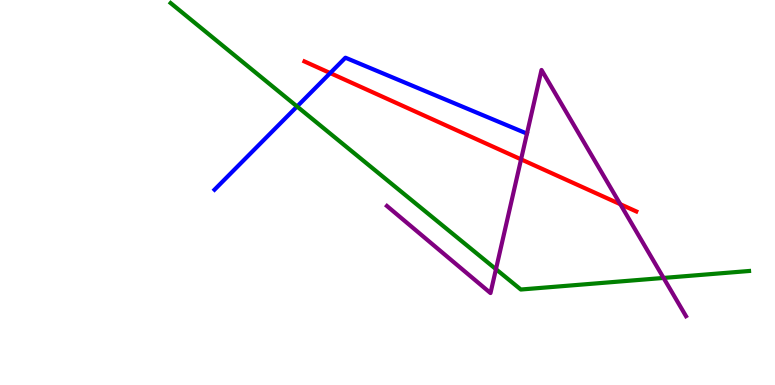[{'lines': ['blue', 'red'], 'intersections': [{'x': 4.26, 'y': 8.1}]}, {'lines': ['green', 'red'], 'intersections': []}, {'lines': ['purple', 'red'], 'intersections': [{'x': 6.72, 'y': 5.86}, {'x': 8.0, 'y': 4.7}]}, {'lines': ['blue', 'green'], 'intersections': [{'x': 3.83, 'y': 7.23}]}, {'lines': ['blue', 'purple'], 'intersections': []}, {'lines': ['green', 'purple'], 'intersections': [{'x': 6.4, 'y': 3.01}, {'x': 8.56, 'y': 2.78}]}]